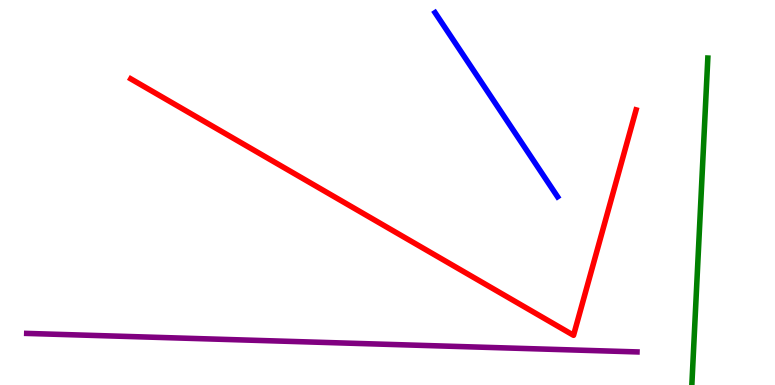[{'lines': ['blue', 'red'], 'intersections': []}, {'lines': ['green', 'red'], 'intersections': []}, {'lines': ['purple', 'red'], 'intersections': []}, {'lines': ['blue', 'green'], 'intersections': []}, {'lines': ['blue', 'purple'], 'intersections': []}, {'lines': ['green', 'purple'], 'intersections': []}]